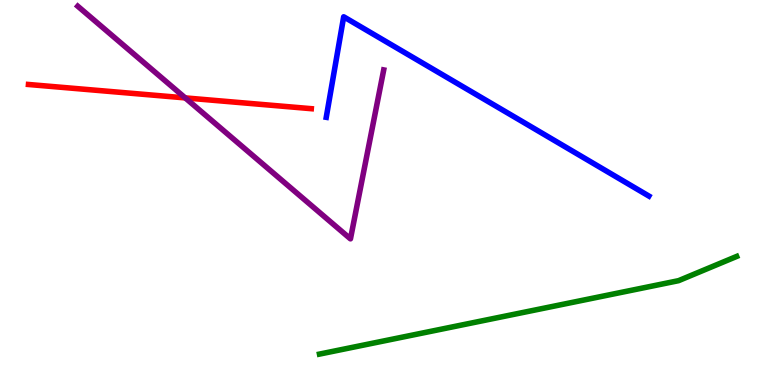[{'lines': ['blue', 'red'], 'intersections': []}, {'lines': ['green', 'red'], 'intersections': []}, {'lines': ['purple', 'red'], 'intersections': [{'x': 2.39, 'y': 7.46}]}, {'lines': ['blue', 'green'], 'intersections': []}, {'lines': ['blue', 'purple'], 'intersections': []}, {'lines': ['green', 'purple'], 'intersections': []}]